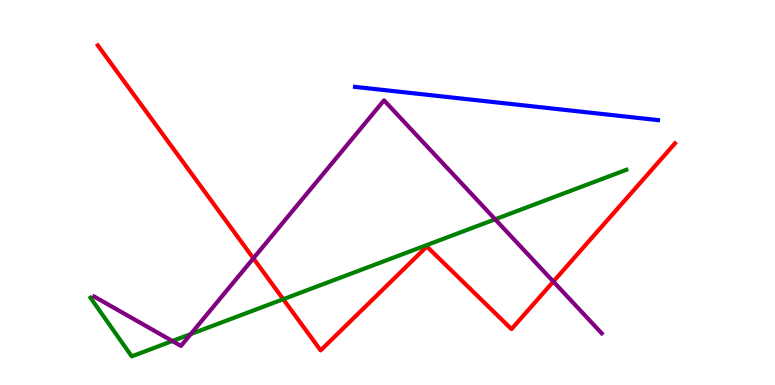[{'lines': ['blue', 'red'], 'intersections': []}, {'lines': ['green', 'red'], 'intersections': [{'x': 3.65, 'y': 2.23}]}, {'lines': ['purple', 'red'], 'intersections': [{'x': 3.27, 'y': 3.29}, {'x': 7.14, 'y': 2.69}]}, {'lines': ['blue', 'green'], 'intersections': []}, {'lines': ['blue', 'purple'], 'intersections': []}, {'lines': ['green', 'purple'], 'intersections': [{'x': 2.22, 'y': 1.14}, {'x': 2.46, 'y': 1.32}, {'x': 6.39, 'y': 4.3}]}]